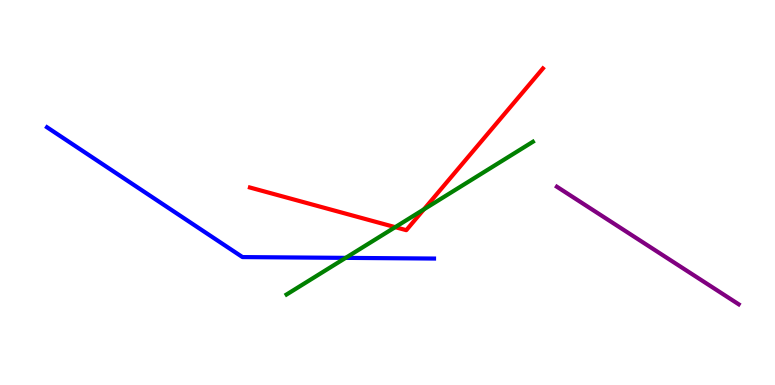[{'lines': ['blue', 'red'], 'intersections': []}, {'lines': ['green', 'red'], 'intersections': [{'x': 5.1, 'y': 4.1}, {'x': 5.47, 'y': 4.56}]}, {'lines': ['purple', 'red'], 'intersections': []}, {'lines': ['blue', 'green'], 'intersections': [{'x': 4.46, 'y': 3.3}]}, {'lines': ['blue', 'purple'], 'intersections': []}, {'lines': ['green', 'purple'], 'intersections': []}]